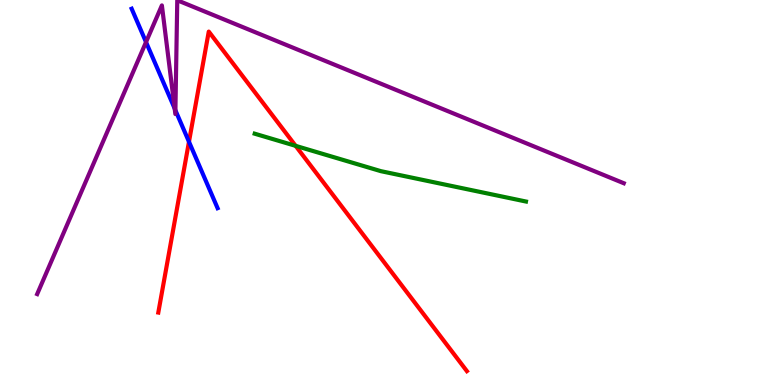[{'lines': ['blue', 'red'], 'intersections': [{'x': 2.44, 'y': 6.32}]}, {'lines': ['green', 'red'], 'intersections': [{'x': 3.81, 'y': 6.21}]}, {'lines': ['purple', 'red'], 'intersections': []}, {'lines': ['blue', 'green'], 'intersections': []}, {'lines': ['blue', 'purple'], 'intersections': [{'x': 1.88, 'y': 8.91}, {'x': 2.25, 'y': 7.18}, {'x': 2.26, 'y': 7.14}]}, {'lines': ['green', 'purple'], 'intersections': []}]